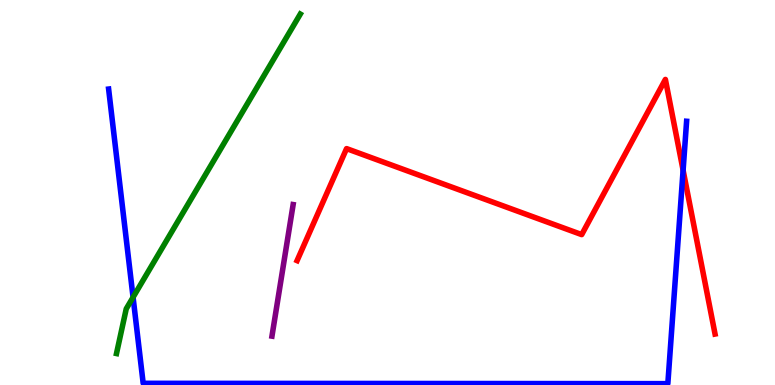[{'lines': ['blue', 'red'], 'intersections': [{'x': 8.81, 'y': 5.58}]}, {'lines': ['green', 'red'], 'intersections': []}, {'lines': ['purple', 'red'], 'intersections': []}, {'lines': ['blue', 'green'], 'intersections': [{'x': 1.72, 'y': 2.28}]}, {'lines': ['blue', 'purple'], 'intersections': []}, {'lines': ['green', 'purple'], 'intersections': []}]